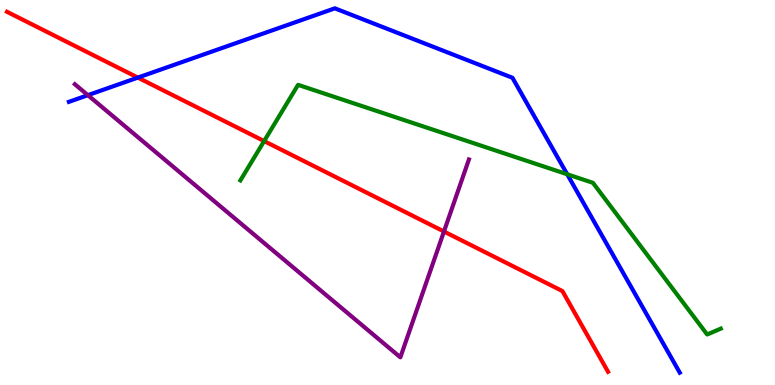[{'lines': ['blue', 'red'], 'intersections': [{'x': 1.78, 'y': 7.98}]}, {'lines': ['green', 'red'], 'intersections': [{'x': 3.41, 'y': 6.34}]}, {'lines': ['purple', 'red'], 'intersections': [{'x': 5.73, 'y': 3.99}]}, {'lines': ['blue', 'green'], 'intersections': [{'x': 7.32, 'y': 5.47}]}, {'lines': ['blue', 'purple'], 'intersections': [{'x': 1.13, 'y': 7.53}]}, {'lines': ['green', 'purple'], 'intersections': []}]